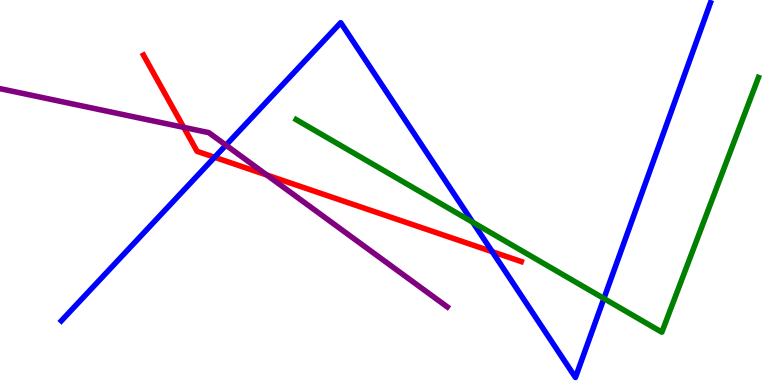[{'lines': ['blue', 'red'], 'intersections': [{'x': 2.77, 'y': 5.91}, {'x': 6.35, 'y': 3.46}]}, {'lines': ['green', 'red'], 'intersections': []}, {'lines': ['purple', 'red'], 'intersections': [{'x': 2.37, 'y': 6.69}, {'x': 3.44, 'y': 5.45}]}, {'lines': ['blue', 'green'], 'intersections': [{'x': 6.1, 'y': 4.23}, {'x': 7.79, 'y': 2.25}]}, {'lines': ['blue', 'purple'], 'intersections': [{'x': 2.92, 'y': 6.23}]}, {'lines': ['green', 'purple'], 'intersections': []}]